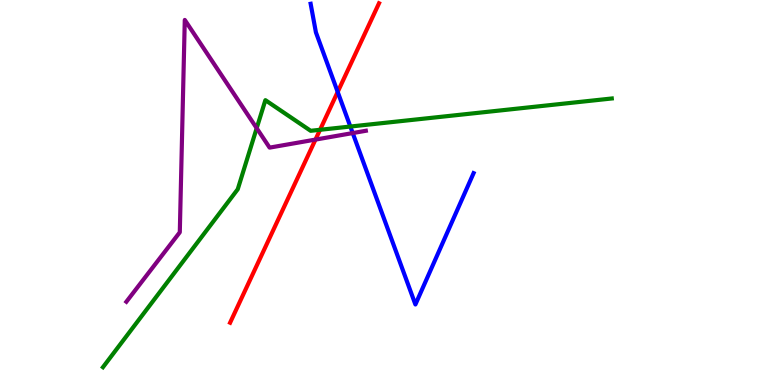[{'lines': ['blue', 'red'], 'intersections': [{'x': 4.36, 'y': 7.61}]}, {'lines': ['green', 'red'], 'intersections': [{'x': 4.13, 'y': 6.63}]}, {'lines': ['purple', 'red'], 'intersections': [{'x': 4.07, 'y': 6.37}]}, {'lines': ['blue', 'green'], 'intersections': [{'x': 4.52, 'y': 6.71}]}, {'lines': ['blue', 'purple'], 'intersections': [{'x': 4.55, 'y': 6.54}]}, {'lines': ['green', 'purple'], 'intersections': [{'x': 3.31, 'y': 6.67}]}]